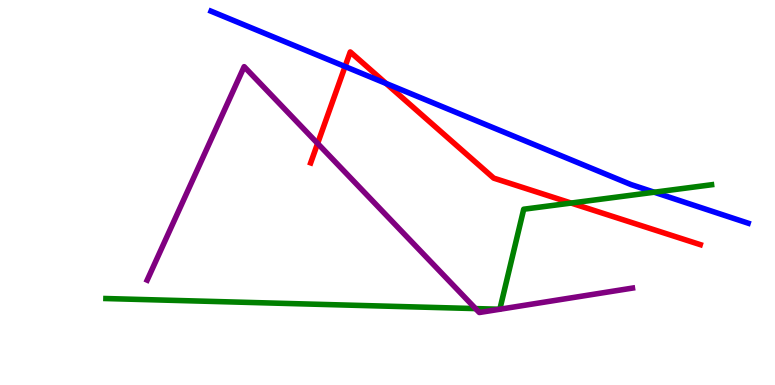[{'lines': ['blue', 'red'], 'intersections': [{'x': 4.45, 'y': 8.27}, {'x': 4.98, 'y': 7.83}]}, {'lines': ['green', 'red'], 'intersections': [{'x': 7.37, 'y': 4.73}]}, {'lines': ['purple', 'red'], 'intersections': [{'x': 4.1, 'y': 6.27}]}, {'lines': ['blue', 'green'], 'intersections': [{'x': 8.44, 'y': 5.01}]}, {'lines': ['blue', 'purple'], 'intersections': []}, {'lines': ['green', 'purple'], 'intersections': [{'x': 6.14, 'y': 1.98}, {'x': 6.45, 'y': 1.97}, {'x': 6.45, 'y': 1.97}]}]